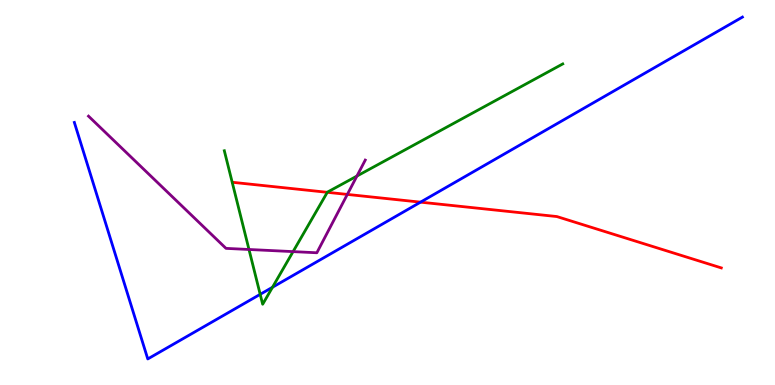[{'lines': ['blue', 'red'], 'intersections': [{'x': 5.43, 'y': 4.75}]}, {'lines': ['green', 'red'], 'intersections': [{'x': 4.22, 'y': 5.0}]}, {'lines': ['purple', 'red'], 'intersections': [{'x': 4.48, 'y': 4.95}]}, {'lines': ['blue', 'green'], 'intersections': [{'x': 3.36, 'y': 2.36}, {'x': 3.52, 'y': 2.54}]}, {'lines': ['blue', 'purple'], 'intersections': []}, {'lines': ['green', 'purple'], 'intersections': [{'x': 3.21, 'y': 3.52}, {'x': 3.78, 'y': 3.46}, {'x': 4.61, 'y': 5.43}]}]